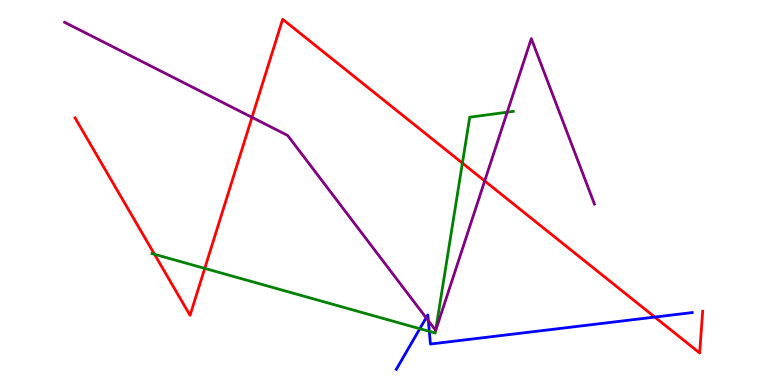[{'lines': ['blue', 'red'], 'intersections': [{'x': 8.45, 'y': 1.76}]}, {'lines': ['green', 'red'], 'intersections': [{'x': 1.99, 'y': 3.4}, {'x': 2.64, 'y': 3.03}, {'x': 5.97, 'y': 5.76}]}, {'lines': ['purple', 'red'], 'intersections': [{'x': 3.25, 'y': 6.95}, {'x': 6.25, 'y': 5.3}]}, {'lines': ['blue', 'green'], 'intersections': [{'x': 5.42, 'y': 1.46}, {'x': 5.54, 'y': 1.39}]}, {'lines': ['blue', 'purple'], 'intersections': [{'x': 5.5, 'y': 1.75}, {'x': 5.53, 'y': 1.67}]}, {'lines': ['green', 'purple'], 'intersections': [{'x': 5.62, 'y': 1.42}, {'x': 6.54, 'y': 7.09}]}]